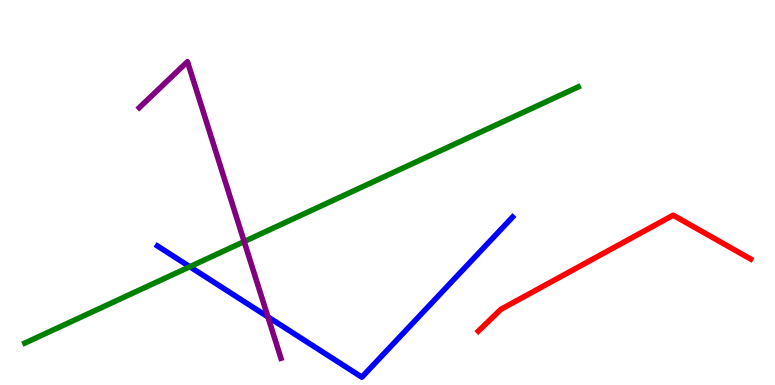[{'lines': ['blue', 'red'], 'intersections': []}, {'lines': ['green', 'red'], 'intersections': []}, {'lines': ['purple', 'red'], 'intersections': []}, {'lines': ['blue', 'green'], 'intersections': [{'x': 2.45, 'y': 3.07}]}, {'lines': ['blue', 'purple'], 'intersections': [{'x': 3.46, 'y': 1.77}]}, {'lines': ['green', 'purple'], 'intersections': [{'x': 3.15, 'y': 3.73}]}]